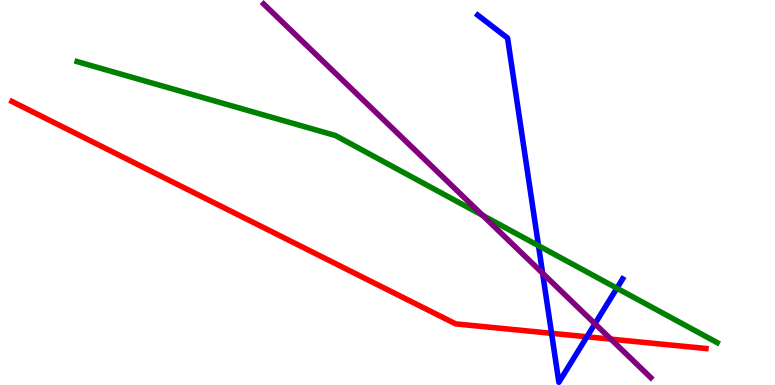[{'lines': ['blue', 'red'], 'intersections': [{'x': 7.12, 'y': 1.34}, {'x': 7.57, 'y': 1.25}]}, {'lines': ['green', 'red'], 'intersections': []}, {'lines': ['purple', 'red'], 'intersections': [{'x': 7.88, 'y': 1.19}]}, {'lines': ['blue', 'green'], 'intersections': [{'x': 6.95, 'y': 3.62}, {'x': 7.96, 'y': 2.51}]}, {'lines': ['blue', 'purple'], 'intersections': [{'x': 7.0, 'y': 2.9}, {'x': 7.68, 'y': 1.59}]}, {'lines': ['green', 'purple'], 'intersections': [{'x': 6.23, 'y': 4.4}]}]